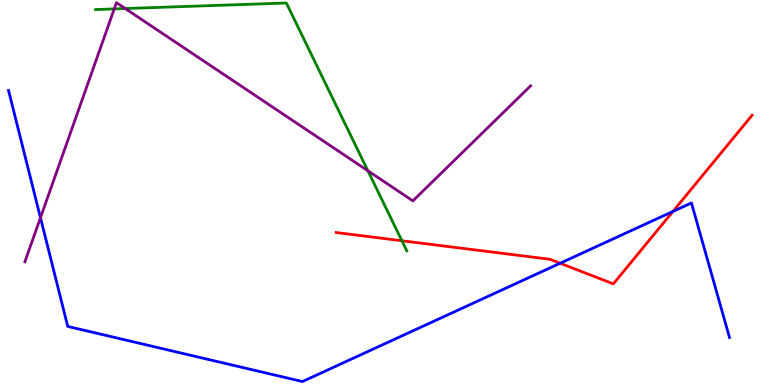[{'lines': ['blue', 'red'], 'intersections': [{'x': 7.23, 'y': 3.16}, {'x': 8.68, 'y': 4.51}]}, {'lines': ['green', 'red'], 'intersections': [{'x': 5.19, 'y': 3.75}]}, {'lines': ['purple', 'red'], 'intersections': []}, {'lines': ['blue', 'green'], 'intersections': []}, {'lines': ['blue', 'purple'], 'intersections': [{'x': 0.522, 'y': 4.35}]}, {'lines': ['green', 'purple'], 'intersections': [{'x': 1.47, 'y': 9.77}, {'x': 1.62, 'y': 9.78}, {'x': 4.75, 'y': 5.56}]}]